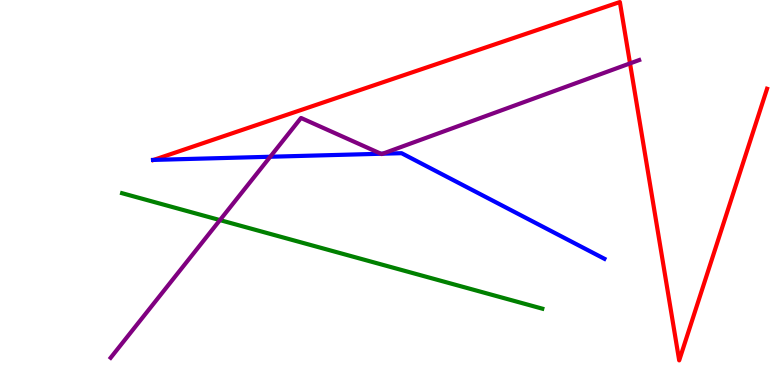[{'lines': ['blue', 'red'], 'intersections': [{'x': 1.98, 'y': 5.85}]}, {'lines': ['green', 'red'], 'intersections': []}, {'lines': ['purple', 'red'], 'intersections': [{'x': 8.13, 'y': 8.35}]}, {'lines': ['blue', 'green'], 'intersections': []}, {'lines': ['blue', 'purple'], 'intersections': [{'x': 3.49, 'y': 5.93}, {'x': 4.92, 'y': 6.01}, {'x': 4.94, 'y': 6.01}]}, {'lines': ['green', 'purple'], 'intersections': [{'x': 2.84, 'y': 4.28}]}]